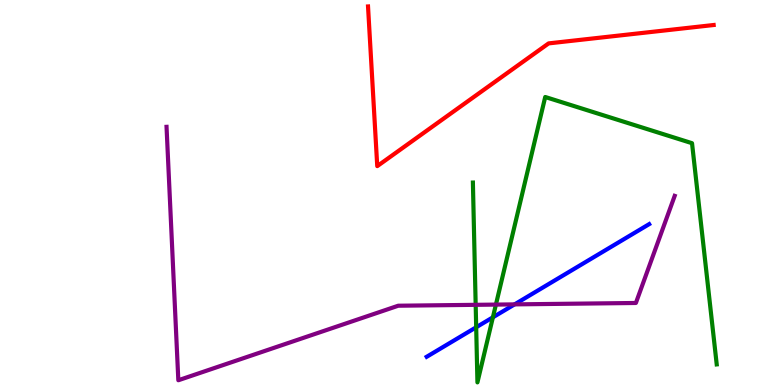[{'lines': ['blue', 'red'], 'intersections': []}, {'lines': ['green', 'red'], 'intersections': []}, {'lines': ['purple', 'red'], 'intersections': []}, {'lines': ['blue', 'green'], 'intersections': [{'x': 6.14, 'y': 1.5}, {'x': 6.36, 'y': 1.76}]}, {'lines': ['blue', 'purple'], 'intersections': [{'x': 6.64, 'y': 2.09}]}, {'lines': ['green', 'purple'], 'intersections': [{'x': 6.14, 'y': 2.08}, {'x': 6.4, 'y': 2.09}]}]